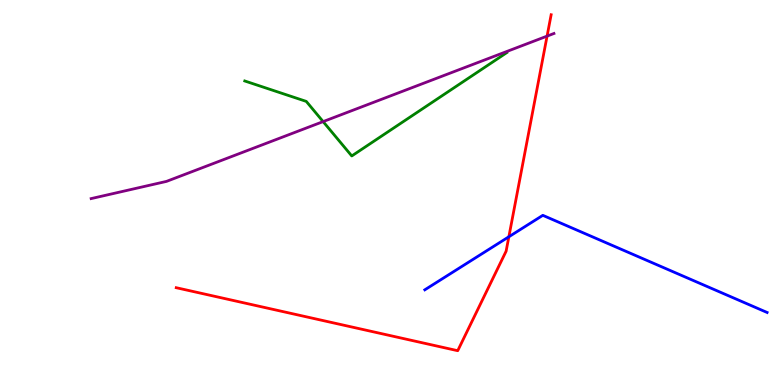[{'lines': ['blue', 'red'], 'intersections': [{'x': 6.57, 'y': 3.85}]}, {'lines': ['green', 'red'], 'intersections': []}, {'lines': ['purple', 'red'], 'intersections': [{'x': 7.06, 'y': 9.06}]}, {'lines': ['blue', 'green'], 'intersections': []}, {'lines': ['blue', 'purple'], 'intersections': []}, {'lines': ['green', 'purple'], 'intersections': [{'x': 4.17, 'y': 6.84}]}]